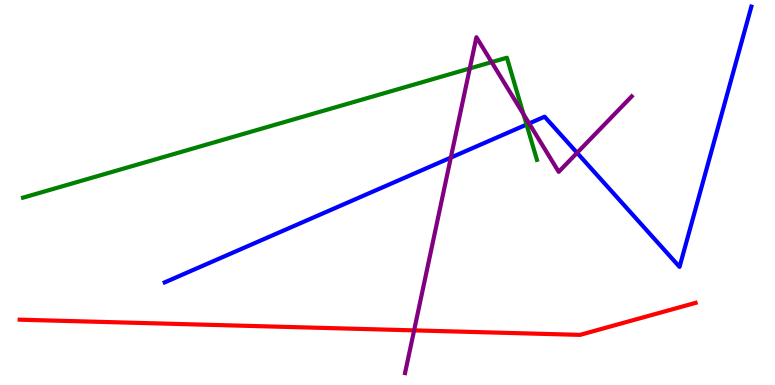[{'lines': ['blue', 'red'], 'intersections': []}, {'lines': ['green', 'red'], 'intersections': []}, {'lines': ['purple', 'red'], 'intersections': [{'x': 5.34, 'y': 1.42}]}, {'lines': ['blue', 'green'], 'intersections': [{'x': 6.79, 'y': 6.76}]}, {'lines': ['blue', 'purple'], 'intersections': [{'x': 5.82, 'y': 5.91}, {'x': 6.83, 'y': 6.79}, {'x': 7.45, 'y': 6.03}]}, {'lines': ['green', 'purple'], 'intersections': [{'x': 6.06, 'y': 8.22}, {'x': 6.34, 'y': 8.39}, {'x': 6.76, 'y': 7.03}]}]